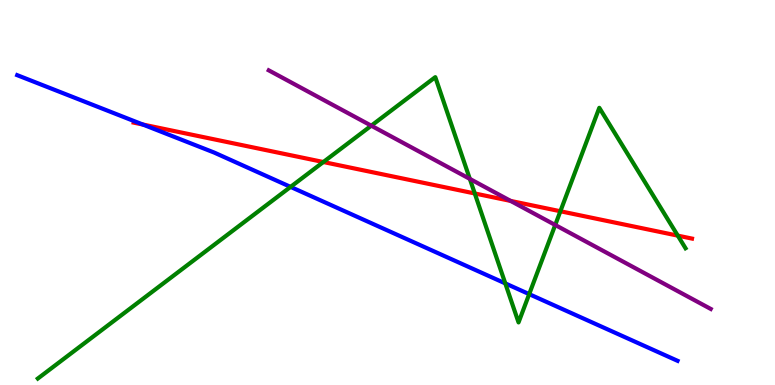[{'lines': ['blue', 'red'], 'intersections': [{'x': 1.84, 'y': 6.77}]}, {'lines': ['green', 'red'], 'intersections': [{'x': 4.17, 'y': 5.79}, {'x': 6.13, 'y': 4.97}, {'x': 7.23, 'y': 4.51}, {'x': 8.75, 'y': 3.88}]}, {'lines': ['purple', 'red'], 'intersections': [{'x': 6.59, 'y': 4.78}]}, {'lines': ['blue', 'green'], 'intersections': [{'x': 3.75, 'y': 5.15}, {'x': 6.52, 'y': 2.64}, {'x': 6.83, 'y': 2.36}]}, {'lines': ['blue', 'purple'], 'intersections': []}, {'lines': ['green', 'purple'], 'intersections': [{'x': 4.79, 'y': 6.74}, {'x': 6.06, 'y': 5.35}, {'x': 7.16, 'y': 4.16}]}]